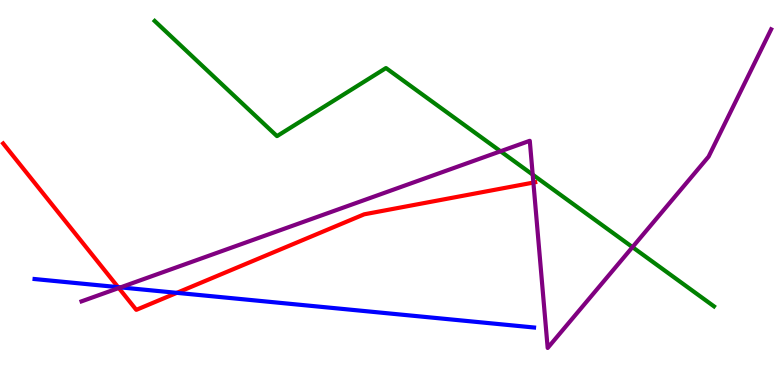[{'lines': ['blue', 'red'], 'intersections': [{'x': 1.52, 'y': 2.54}, {'x': 2.28, 'y': 2.39}]}, {'lines': ['green', 'red'], 'intersections': []}, {'lines': ['purple', 'red'], 'intersections': [{'x': 1.53, 'y': 2.52}, {'x': 6.88, 'y': 5.26}]}, {'lines': ['blue', 'green'], 'intersections': []}, {'lines': ['blue', 'purple'], 'intersections': [{'x': 1.56, 'y': 2.54}]}, {'lines': ['green', 'purple'], 'intersections': [{'x': 6.46, 'y': 6.07}, {'x': 6.87, 'y': 5.46}, {'x': 8.16, 'y': 3.58}]}]